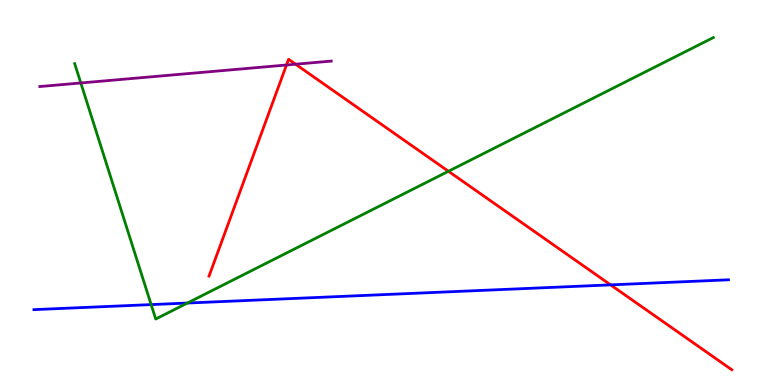[{'lines': ['blue', 'red'], 'intersections': [{'x': 7.88, 'y': 2.6}]}, {'lines': ['green', 'red'], 'intersections': [{'x': 5.79, 'y': 5.55}]}, {'lines': ['purple', 'red'], 'intersections': [{'x': 3.7, 'y': 8.31}, {'x': 3.81, 'y': 8.33}]}, {'lines': ['blue', 'green'], 'intersections': [{'x': 1.95, 'y': 2.09}, {'x': 2.42, 'y': 2.13}]}, {'lines': ['blue', 'purple'], 'intersections': []}, {'lines': ['green', 'purple'], 'intersections': [{'x': 1.04, 'y': 7.85}]}]